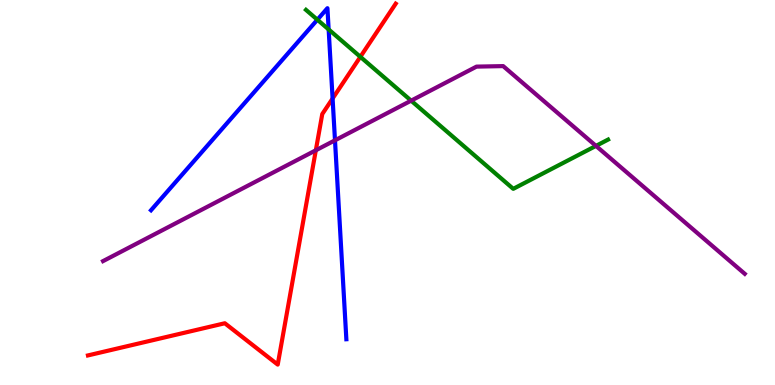[{'lines': ['blue', 'red'], 'intersections': [{'x': 4.29, 'y': 7.44}]}, {'lines': ['green', 'red'], 'intersections': [{'x': 4.65, 'y': 8.52}]}, {'lines': ['purple', 'red'], 'intersections': [{'x': 4.08, 'y': 6.1}]}, {'lines': ['blue', 'green'], 'intersections': [{'x': 4.1, 'y': 9.49}, {'x': 4.24, 'y': 9.24}]}, {'lines': ['blue', 'purple'], 'intersections': [{'x': 4.32, 'y': 6.36}]}, {'lines': ['green', 'purple'], 'intersections': [{'x': 5.3, 'y': 7.39}, {'x': 7.69, 'y': 6.21}]}]